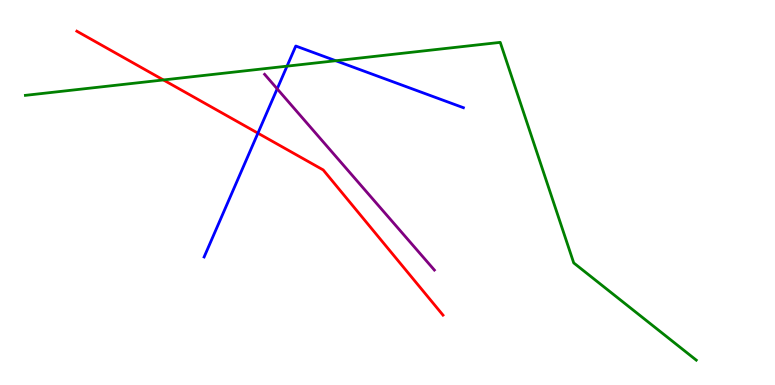[{'lines': ['blue', 'red'], 'intersections': [{'x': 3.33, 'y': 6.54}]}, {'lines': ['green', 'red'], 'intersections': [{'x': 2.11, 'y': 7.92}]}, {'lines': ['purple', 'red'], 'intersections': []}, {'lines': ['blue', 'green'], 'intersections': [{'x': 3.7, 'y': 8.28}, {'x': 4.33, 'y': 8.42}]}, {'lines': ['blue', 'purple'], 'intersections': [{'x': 3.58, 'y': 7.69}]}, {'lines': ['green', 'purple'], 'intersections': []}]